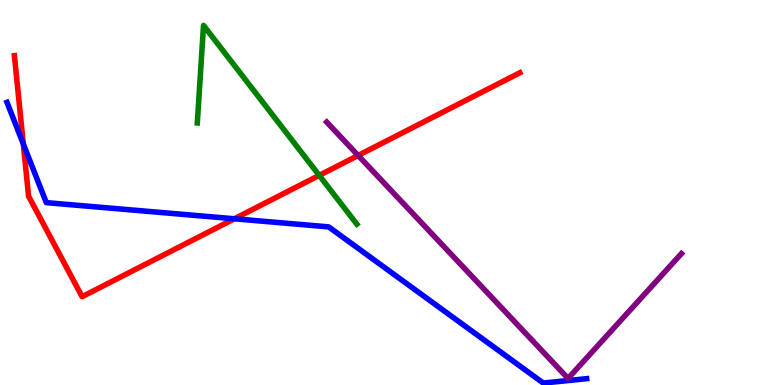[{'lines': ['blue', 'red'], 'intersections': [{'x': 0.301, 'y': 6.26}, {'x': 3.02, 'y': 4.32}]}, {'lines': ['green', 'red'], 'intersections': [{'x': 4.12, 'y': 5.44}]}, {'lines': ['purple', 'red'], 'intersections': [{'x': 4.62, 'y': 5.96}]}, {'lines': ['blue', 'green'], 'intersections': []}, {'lines': ['blue', 'purple'], 'intersections': []}, {'lines': ['green', 'purple'], 'intersections': []}]